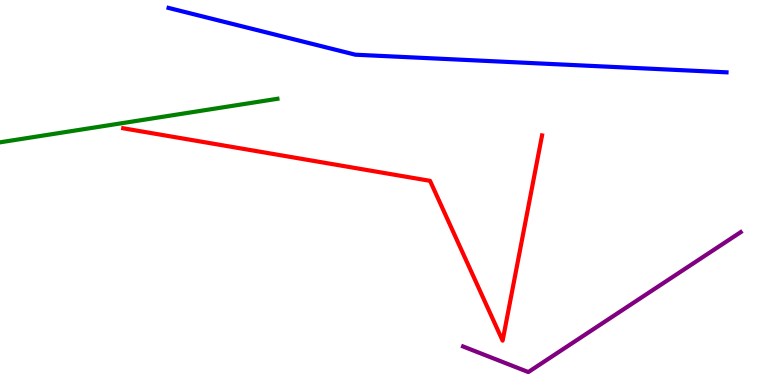[{'lines': ['blue', 'red'], 'intersections': []}, {'lines': ['green', 'red'], 'intersections': []}, {'lines': ['purple', 'red'], 'intersections': []}, {'lines': ['blue', 'green'], 'intersections': []}, {'lines': ['blue', 'purple'], 'intersections': []}, {'lines': ['green', 'purple'], 'intersections': []}]